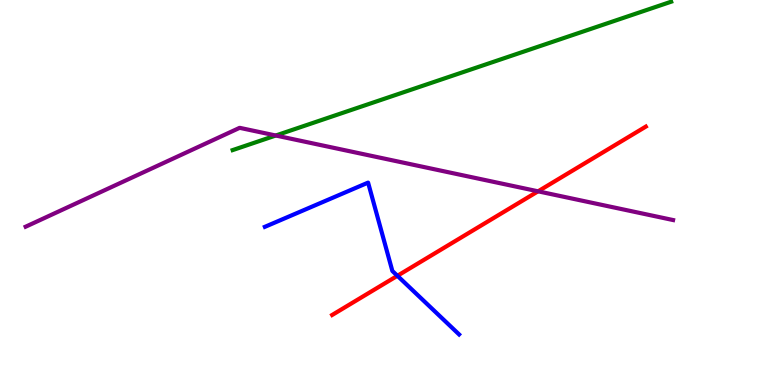[{'lines': ['blue', 'red'], 'intersections': [{'x': 5.13, 'y': 2.84}]}, {'lines': ['green', 'red'], 'intersections': []}, {'lines': ['purple', 'red'], 'intersections': [{'x': 6.94, 'y': 5.03}]}, {'lines': ['blue', 'green'], 'intersections': []}, {'lines': ['blue', 'purple'], 'intersections': []}, {'lines': ['green', 'purple'], 'intersections': [{'x': 3.56, 'y': 6.48}]}]